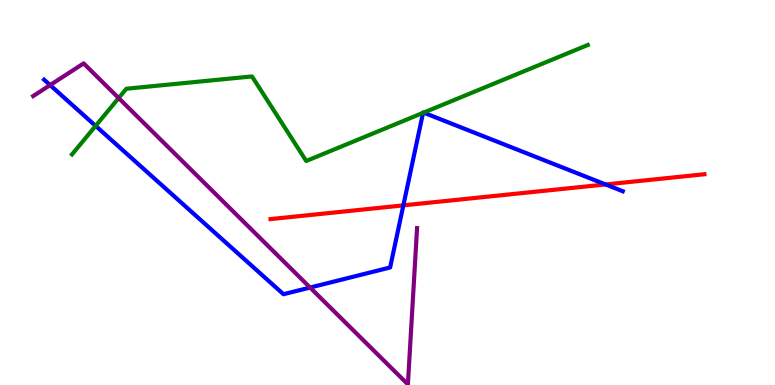[{'lines': ['blue', 'red'], 'intersections': [{'x': 5.2, 'y': 4.67}, {'x': 7.81, 'y': 5.21}]}, {'lines': ['green', 'red'], 'intersections': []}, {'lines': ['purple', 'red'], 'intersections': []}, {'lines': ['blue', 'green'], 'intersections': [{'x': 1.23, 'y': 6.73}, {'x': 5.46, 'y': 7.07}, {'x': 5.47, 'y': 7.07}]}, {'lines': ['blue', 'purple'], 'intersections': [{'x': 0.647, 'y': 7.79}, {'x': 4.0, 'y': 2.53}]}, {'lines': ['green', 'purple'], 'intersections': [{'x': 1.53, 'y': 7.45}]}]